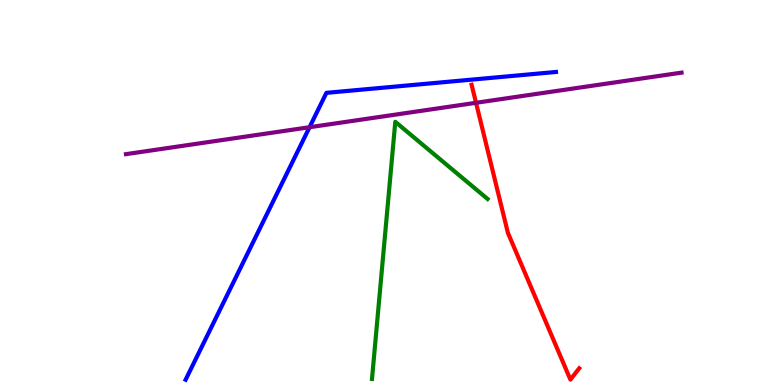[{'lines': ['blue', 'red'], 'intersections': []}, {'lines': ['green', 'red'], 'intersections': []}, {'lines': ['purple', 'red'], 'intersections': [{'x': 6.14, 'y': 7.33}]}, {'lines': ['blue', 'green'], 'intersections': []}, {'lines': ['blue', 'purple'], 'intersections': [{'x': 3.99, 'y': 6.7}]}, {'lines': ['green', 'purple'], 'intersections': []}]